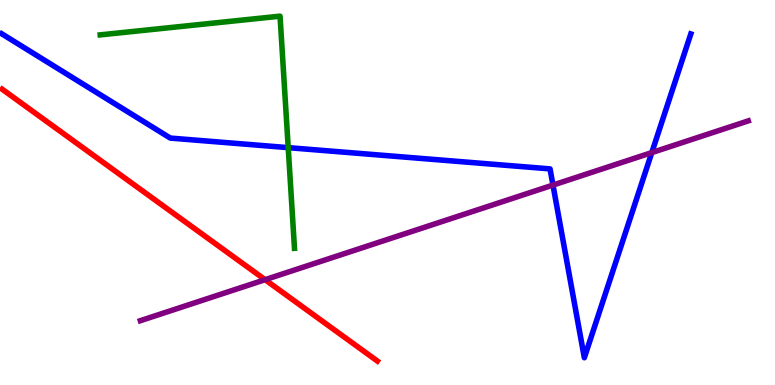[{'lines': ['blue', 'red'], 'intersections': []}, {'lines': ['green', 'red'], 'intersections': []}, {'lines': ['purple', 'red'], 'intersections': [{'x': 3.42, 'y': 2.74}]}, {'lines': ['blue', 'green'], 'intersections': [{'x': 3.72, 'y': 6.17}]}, {'lines': ['blue', 'purple'], 'intersections': [{'x': 7.14, 'y': 5.19}, {'x': 8.41, 'y': 6.04}]}, {'lines': ['green', 'purple'], 'intersections': []}]